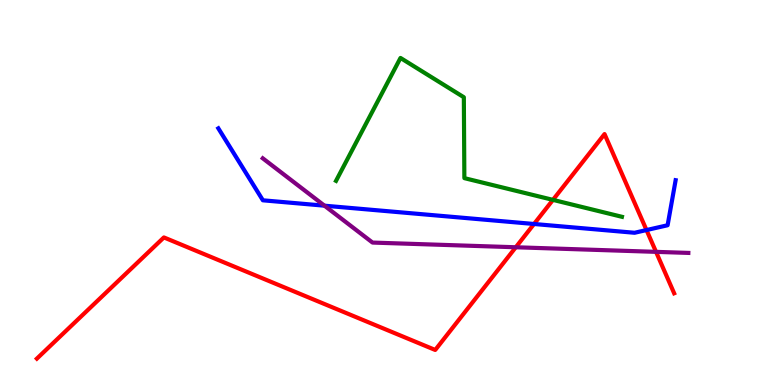[{'lines': ['blue', 'red'], 'intersections': [{'x': 6.89, 'y': 4.18}, {'x': 8.34, 'y': 4.02}]}, {'lines': ['green', 'red'], 'intersections': [{'x': 7.13, 'y': 4.81}]}, {'lines': ['purple', 'red'], 'intersections': [{'x': 6.66, 'y': 3.58}, {'x': 8.46, 'y': 3.46}]}, {'lines': ['blue', 'green'], 'intersections': []}, {'lines': ['blue', 'purple'], 'intersections': [{'x': 4.19, 'y': 4.66}]}, {'lines': ['green', 'purple'], 'intersections': []}]